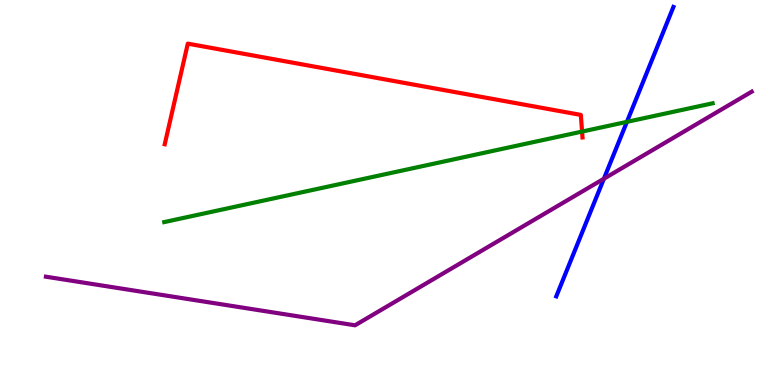[{'lines': ['blue', 'red'], 'intersections': []}, {'lines': ['green', 'red'], 'intersections': [{'x': 7.51, 'y': 6.58}]}, {'lines': ['purple', 'red'], 'intersections': []}, {'lines': ['blue', 'green'], 'intersections': [{'x': 8.09, 'y': 6.83}]}, {'lines': ['blue', 'purple'], 'intersections': [{'x': 7.79, 'y': 5.36}]}, {'lines': ['green', 'purple'], 'intersections': []}]